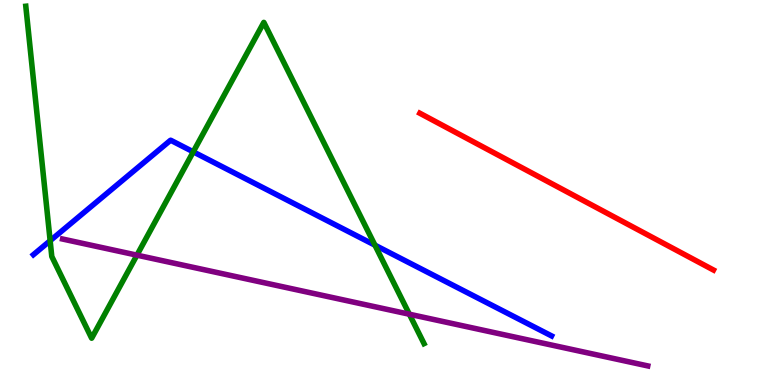[{'lines': ['blue', 'red'], 'intersections': []}, {'lines': ['green', 'red'], 'intersections': []}, {'lines': ['purple', 'red'], 'intersections': []}, {'lines': ['blue', 'green'], 'intersections': [{'x': 0.647, 'y': 3.75}, {'x': 2.49, 'y': 6.06}, {'x': 4.84, 'y': 3.63}]}, {'lines': ['blue', 'purple'], 'intersections': []}, {'lines': ['green', 'purple'], 'intersections': [{'x': 1.77, 'y': 3.37}, {'x': 5.28, 'y': 1.84}]}]